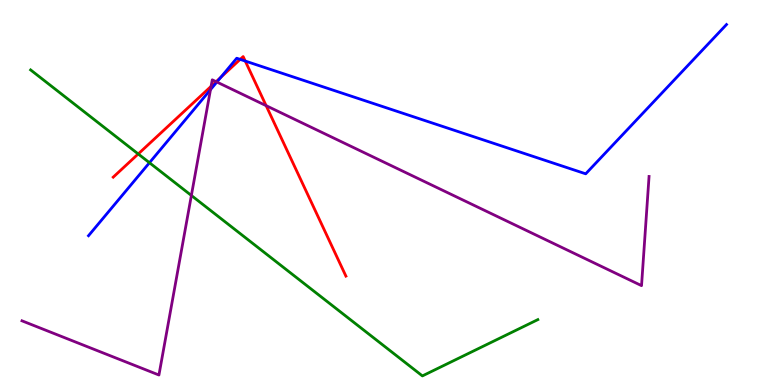[{'lines': ['blue', 'red'], 'intersections': [{'x': 2.85, 'y': 7.99}, {'x': 3.1, 'y': 8.46}, {'x': 3.16, 'y': 8.41}]}, {'lines': ['green', 'red'], 'intersections': [{'x': 1.78, 'y': 6.0}]}, {'lines': ['purple', 'red'], 'intersections': [{'x': 2.72, 'y': 7.76}, {'x': 2.79, 'y': 7.88}, {'x': 3.43, 'y': 7.26}]}, {'lines': ['blue', 'green'], 'intersections': [{'x': 1.93, 'y': 5.77}]}, {'lines': ['blue', 'purple'], 'intersections': [{'x': 2.72, 'y': 7.67}, {'x': 2.8, 'y': 7.87}]}, {'lines': ['green', 'purple'], 'intersections': [{'x': 2.47, 'y': 4.92}]}]